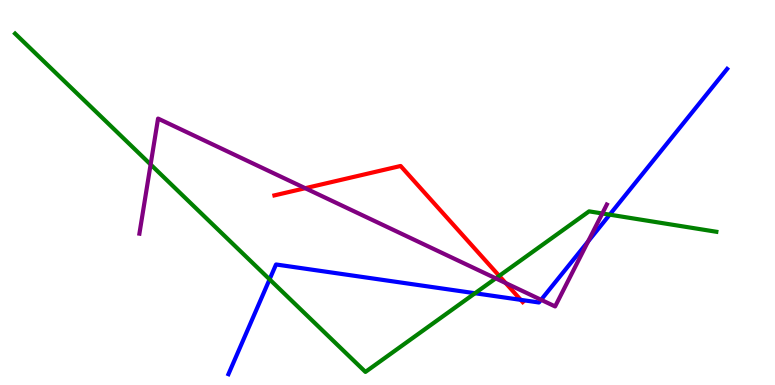[{'lines': ['blue', 'red'], 'intersections': [{'x': 6.72, 'y': 2.21}]}, {'lines': ['green', 'red'], 'intersections': [{'x': 6.44, 'y': 2.83}]}, {'lines': ['purple', 'red'], 'intersections': [{'x': 3.94, 'y': 5.11}, {'x': 6.52, 'y': 2.65}]}, {'lines': ['blue', 'green'], 'intersections': [{'x': 3.48, 'y': 2.74}, {'x': 6.13, 'y': 2.38}, {'x': 7.87, 'y': 4.42}]}, {'lines': ['blue', 'purple'], 'intersections': [{'x': 6.98, 'y': 2.21}, {'x': 7.59, 'y': 3.73}]}, {'lines': ['green', 'purple'], 'intersections': [{'x': 1.94, 'y': 5.73}, {'x': 6.4, 'y': 2.77}, {'x': 7.77, 'y': 4.46}]}]